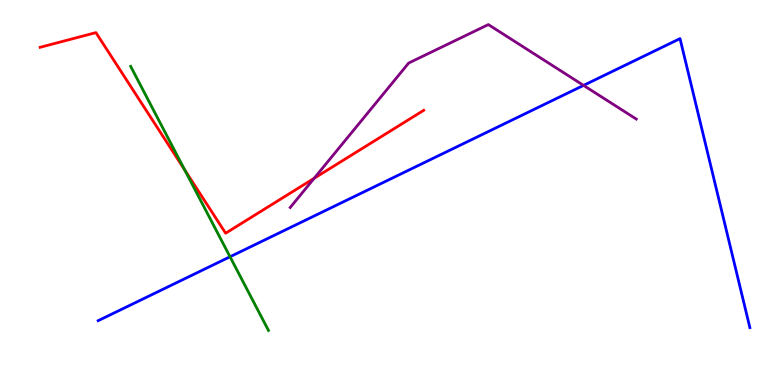[{'lines': ['blue', 'red'], 'intersections': []}, {'lines': ['green', 'red'], 'intersections': [{'x': 2.38, 'y': 5.58}]}, {'lines': ['purple', 'red'], 'intersections': [{'x': 4.05, 'y': 5.37}]}, {'lines': ['blue', 'green'], 'intersections': [{'x': 2.97, 'y': 3.33}]}, {'lines': ['blue', 'purple'], 'intersections': [{'x': 7.53, 'y': 7.78}]}, {'lines': ['green', 'purple'], 'intersections': []}]